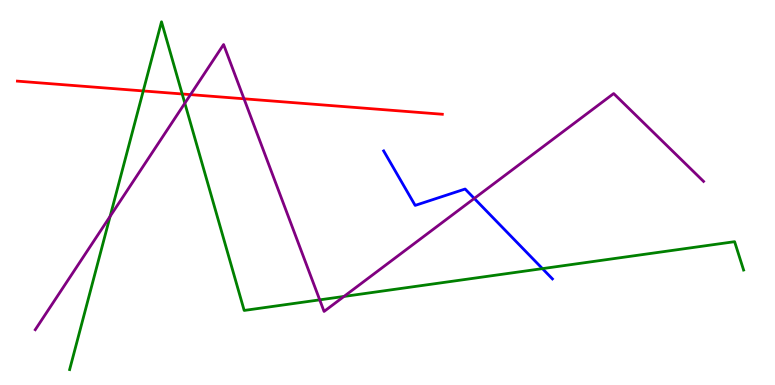[{'lines': ['blue', 'red'], 'intersections': []}, {'lines': ['green', 'red'], 'intersections': [{'x': 1.85, 'y': 7.64}, {'x': 2.35, 'y': 7.56}]}, {'lines': ['purple', 'red'], 'intersections': [{'x': 2.46, 'y': 7.54}, {'x': 3.15, 'y': 7.43}]}, {'lines': ['blue', 'green'], 'intersections': [{'x': 7.0, 'y': 3.02}]}, {'lines': ['blue', 'purple'], 'intersections': [{'x': 6.12, 'y': 4.85}]}, {'lines': ['green', 'purple'], 'intersections': [{'x': 1.42, 'y': 4.38}, {'x': 2.38, 'y': 7.32}, {'x': 4.13, 'y': 2.21}, {'x': 4.44, 'y': 2.3}]}]